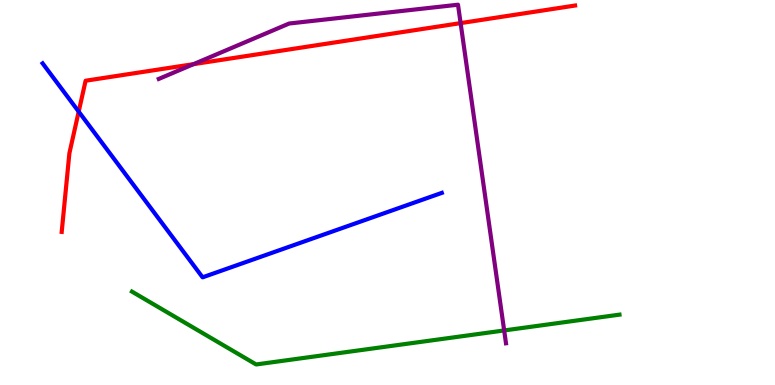[{'lines': ['blue', 'red'], 'intersections': [{'x': 1.02, 'y': 7.1}]}, {'lines': ['green', 'red'], 'intersections': []}, {'lines': ['purple', 'red'], 'intersections': [{'x': 2.5, 'y': 8.33}, {'x': 5.94, 'y': 9.4}]}, {'lines': ['blue', 'green'], 'intersections': []}, {'lines': ['blue', 'purple'], 'intersections': []}, {'lines': ['green', 'purple'], 'intersections': [{'x': 6.51, 'y': 1.42}]}]